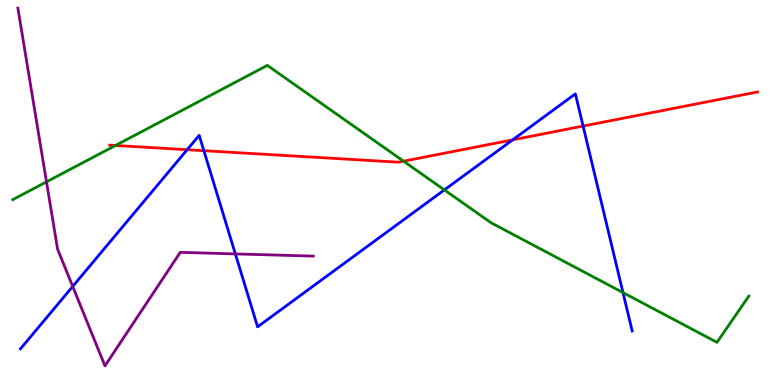[{'lines': ['blue', 'red'], 'intersections': [{'x': 2.41, 'y': 6.11}, {'x': 2.63, 'y': 6.09}, {'x': 6.62, 'y': 6.37}, {'x': 7.52, 'y': 6.73}]}, {'lines': ['green', 'red'], 'intersections': [{'x': 1.49, 'y': 6.22}, {'x': 5.21, 'y': 5.81}]}, {'lines': ['purple', 'red'], 'intersections': []}, {'lines': ['blue', 'green'], 'intersections': [{'x': 5.73, 'y': 5.07}, {'x': 8.04, 'y': 2.4}]}, {'lines': ['blue', 'purple'], 'intersections': [{'x': 0.938, 'y': 2.56}, {'x': 3.04, 'y': 3.41}]}, {'lines': ['green', 'purple'], 'intersections': [{'x': 0.6, 'y': 5.28}]}]